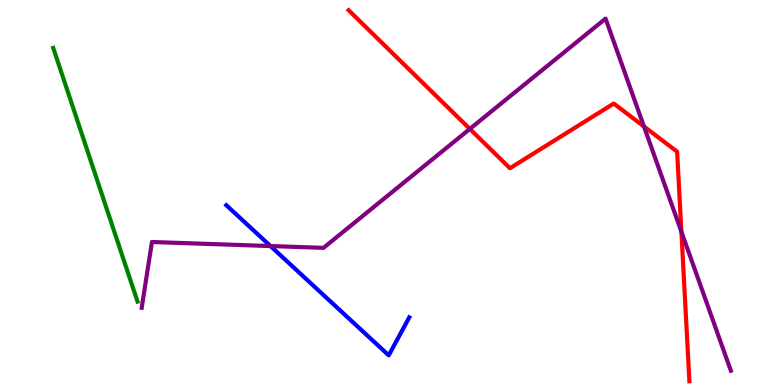[{'lines': ['blue', 'red'], 'intersections': []}, {'lines': ['green', 'red'], 'intersections': []}, {'lines': ['purple', 'red'], 'intersections': [{'x': 6.06, 'y': 6.65}, {'x': 8.31, 'y': 6.71}, {'x': 8.79, 'y': 3.98}]}, {'lines': ['blue', 'green'], 'intersections': []}, {'lines': ['blue', 'purple'], 'intersections': [{'x': 3.49, 'y': 3.61}]}, {'lines': ['green', 'purple'], 'intersections': []}]